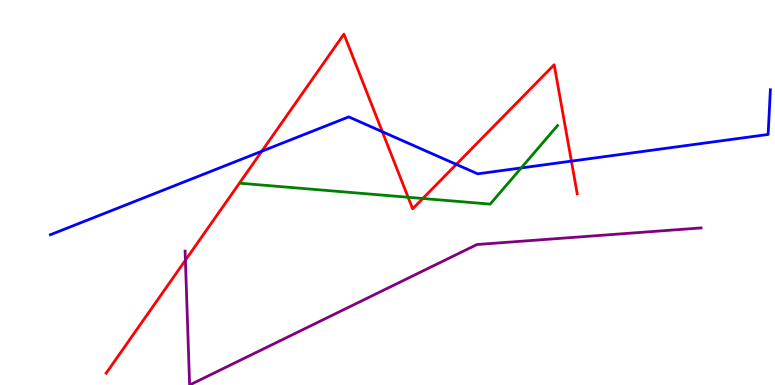[{'lines': ['blue', 'red'], 'intersections': [{'x': 3.38, 'y': 6.07}, {'x': 4.93, 'y': 6.58}, {'x': 5.89, 'y': 5.73}, {'x': 7.37, 'y': 5.81}]}, {'lines': ['green', 'red'], 'intersections': [{'x': 5.27, 'y': 4.88}, {'x': 5.46, 'y': 4.84}]}, {'lines': ['purple', 'red'], 'intersections': [{'x': 2.39, 'y': 3.24}]}, {'lines': ['blue', 'green'], 'intersections': [{'x': 6.73, 'y': 5.64}]}, {'lines': ['blue', 'purple'], 'intersections': []}, {'lines': ['green', 'purple'], 'intersections': []}]